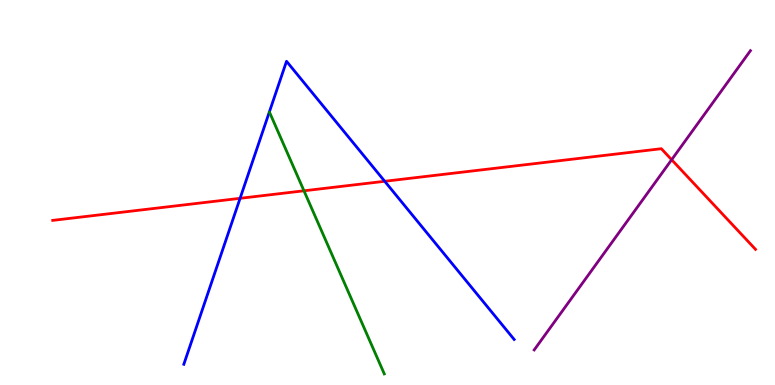[{'lines': ['blue', 'red'], 'intersections': [{'x': 3.1, 'y': 4.85}, {'x': 4.96, 'y': 5.29}]}, {'lines': ['green', 'red'], 'intersections': [{'x': 3.92, 'y': 5.04}]}, {'lines': ['purple', 'red'], 'intersections': [{'x': 8.67, 'y': 5.85}]}, {'lines': ['blue', 'green'], 'intersections': []}, {'lines': ['blue', 'purple'], 'intersections': []}, {'lines': ['green', 'purple'], 'intersections': []}]